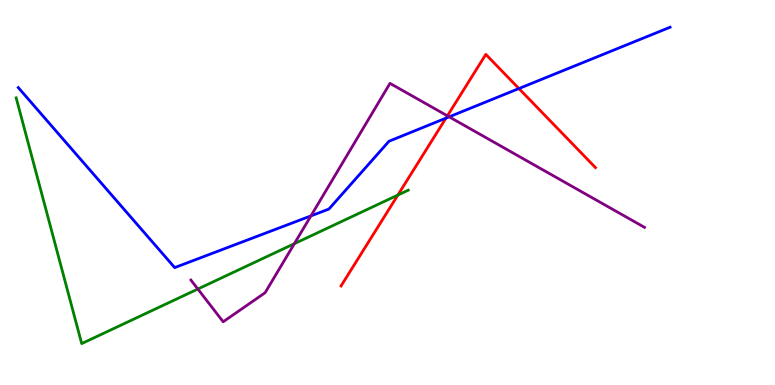[{'lines': ['blue', 'red'], 'intersections': [{'x': 5.75, 'y': 6.93}, {'x': 6.7, 'y': 7.7}]}, {'lines': ['green', 'red'], 'intersections': [{'x': 5.13, 'y': 4.93}]}, {'lines': ['purple', 'red'], 'intersections': [{'x': 5.77, 'y': 6.99}]}, {'lines': ['blue', 'green'], 'intersections': []}, {'lines': ['blue', 'purple'], 'intersections': [{'x': 4.01, 'y': 4.39}, {'x': 5.8, 'y': 6.97}]}, {'lines': ['green', 'purple'], 'intersections': [{'x': 2.55, 'y': 2.49}, {'x': 3.8, 'y': 3.67}]}]